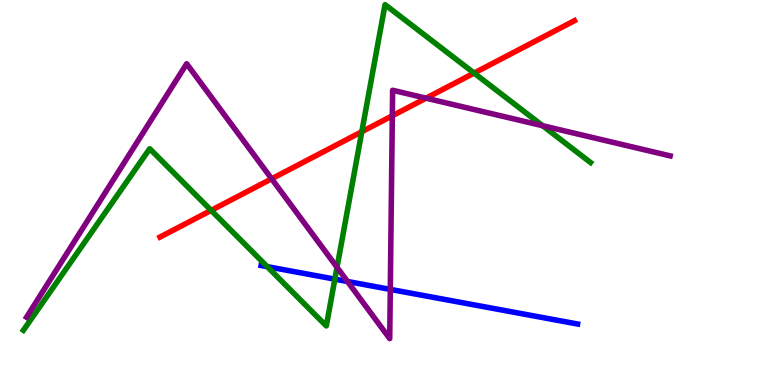[{'lines': ['blue', 'red'], 'intersections': []}, {'lines': ['green', 'red'], 'intersections': [{'x': 2.72, 'y': 4.54}, {'x': 4.67, 'y': 6.58}, {'x': 6.12, 'y': 8.1}]}, {'lines': ['purple', 'red'], 'intersections': [{'x': 3.51, 'y': 5.36}, {'x': 5.06, 'y': 6.99}, {'x': 5.5, 'y': 7.45}]}, {'lines': ['blue', 'green'], 'intersections': [{'x': 3.45, 'y': 3.07}, {'x': 4.32, 'y': 2.75}]}, {'lines': ['blue', 'purple'], 'intersections': [{'x': 4.48, 'y': 2.69}, {'x': 5.04, 'y': 2.48}]}, {'lines': ['green', 'purple'], 'intersections': [{'x': 4.35, 'y': 3.06}, {'x': 7.0, 'y': 6.73}]}]